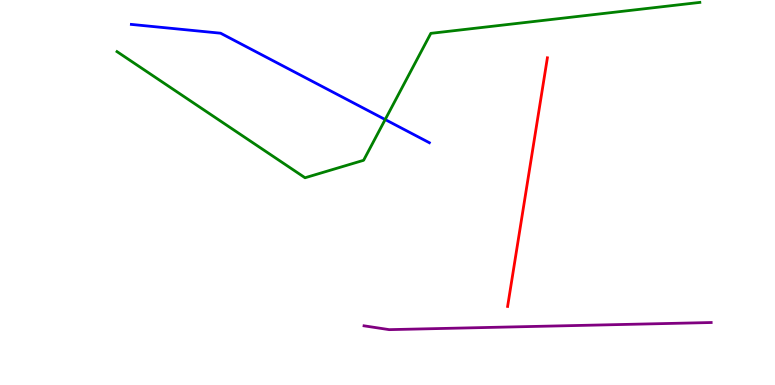[{'lines': ['blue', 'red'], 'intersections': []}, {'lines': ['green', 'red'], 'intersections': []}, {'lines': ['purple', 'red'], 'intersections': []}, {'lines': ['blue', 'green'], 'intersections': [{'x': 4.97, 'y': 6.9}]}, {'lines': ['blue', 'purple'], 'intersections': []}, {'lines': ['green', 'purple'], 'intersections': []}]